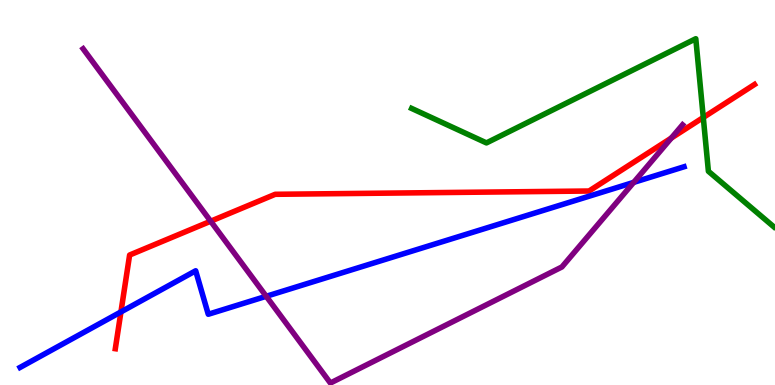[{'lines': ['blue', 'red'], 'intersections': [{'x': 1.56, 'y': 1.9}]}, {'lines': ['green', 'red'], 'intersections': [{'x': 9.07, 'y': 6.95}]}, {'lines': ['purple', 'red'], 'intersections': [{'x': 2.72, 'y': 4.25}, {'x': 8.66, 'y': 6.41}]}, {'lines': ['blue', 'green'], 'intersections': []}, {'lines': ['blue', 'purple'], 'intersections': [{'x': 3.44, 'y': 2.3}, {'x': 8.18, 'y': 5.26}]}, {'lines': ['green', 'purple'], 'intersections': []}]